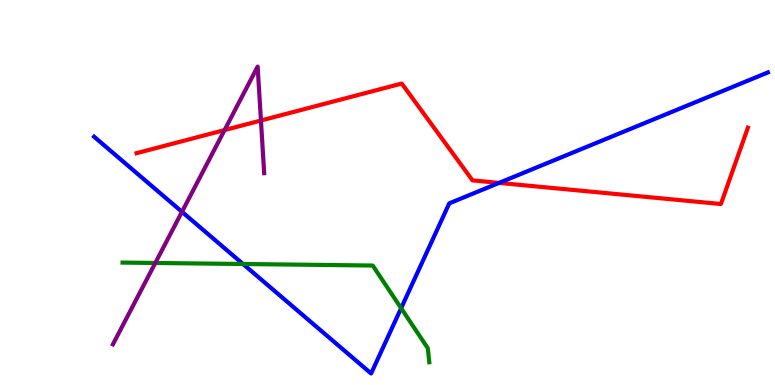[{'lines': ['blue', 'red'], 'intersections': [{'x': 6.44, 'y': 5.25}]}, {'lines': ['green', 'red'], 'intersections': []}, {'lines': ['purple', 'red'], 'intersections': [{'x': 2.9, 'y': 6.62}, {'x': 3.37, 'y': 6.87}]}, {'lines': ['blue', 'green'], 'intersections': [{'x': 3.14, 'y': 3.14}, {'x': 5.18, 'y': 2.0}]}, {'lines': ['blue', 'purple'], 'intersections': [{'x': 2.35, 'y': 4.5}]}, {'lines': ['green', 'purple'], 'intersections': [{'x': 2.0, 'y': 3.17}]}]